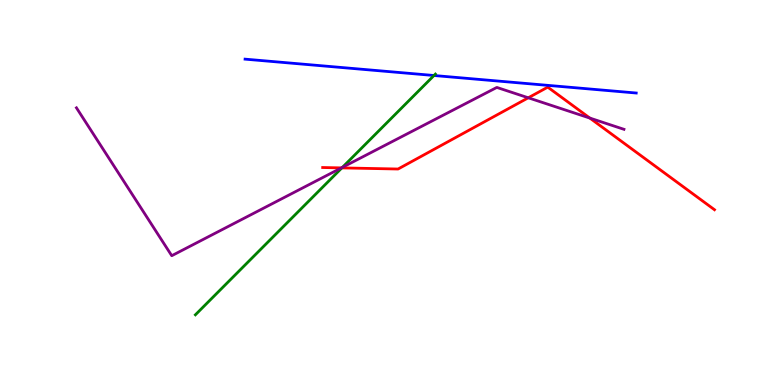[{'lines': ['blue', 'red'], 'intersections': []}, {'lines': ['green', 'red'], 'intersections': [{'x': 4.41, 'y': 5.64}]}, {'lines': ['purple', 'red'], 'intersections': [{'x': 4.41, 'y': 5.64}, {'x': 6.82, 'y': 7.46}, {'x': 7.61, 'y': 6.93}]}, {'lines': ['blue', 'green'], 'intersections': [{'x': 5.6, 'y': 8.04}]}, {'lines': ['blue', 'purple'], 'intersections': []}, {'lines': ['green', 'purple'], 'intersections': [{'x': 4.42, 'y': 5.65}]}]